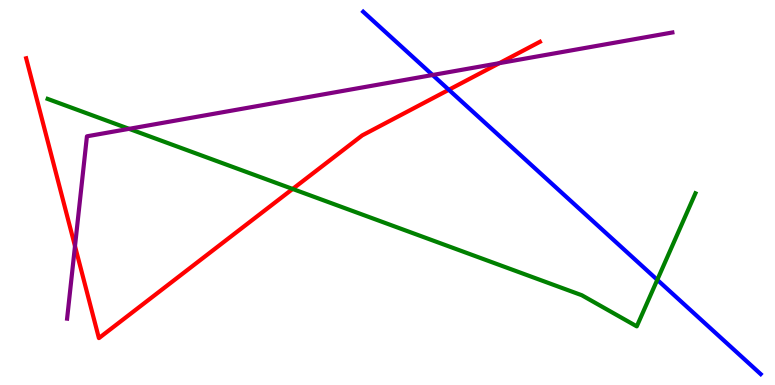[{'lines': ['blue', 'red'], 'intersections': [{'x': 5.79, 'y': 7.67}]}, {'lines': ['green', 'red'], 'intersections': [{'x': 3.78, 'y': 5.09}]}, {'lines': ['purple', 'red'], 'intersections': [{'x': 0.968, 'y': 3.61}, {'x': 6.44, 'y': 8.36}]}, {'lines': ['blue', 'green'], 'intersections': [{'x': 8.48, 'y': 2.73}]}, {'lines': ['blue', 'purple'], 'intersections': [{'x': 5.58, 'y': 8.05}]}, {'lines': ['green', 'purple'], 'intersections': [{'x': 1.67, 'y': 6.65}]}]